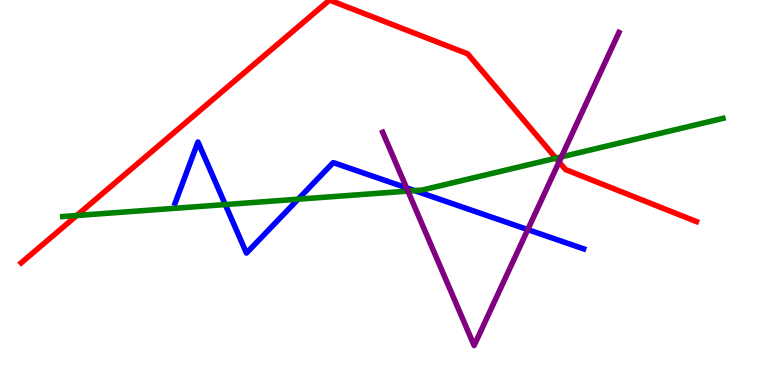[{'lines': ['blue', 'red'], 'intersections': []}, {'lines': ['green', 'red'], 'intersections': [{'x': 0.99, 'y': 4.4}, {'x': 7.17, 'y': 5.89}]}, {'lines': ['purple', 'red'], 'intersections': [{'x': 7.21, 'y': 5.79}]}, {'lines': ['blue', 'green'], 'intersections': [{'x': 2.91, 'y': 4.69}, {'x': 3.85, 'y': 4.83}, {'x': 5.35, 'y': 5.05}]}, {'lines': ['blue', 'purple'], 'intersections': [{'x': 5.25, 'y': 5.12}, {'x': 6.81, 'y': 4.04}]}, {'lines': ['green', 'purple'], 'intersections': [{'x': 5.26, 'y': 5.04}, {'x': 7.24, 'y': 5.93}]}]